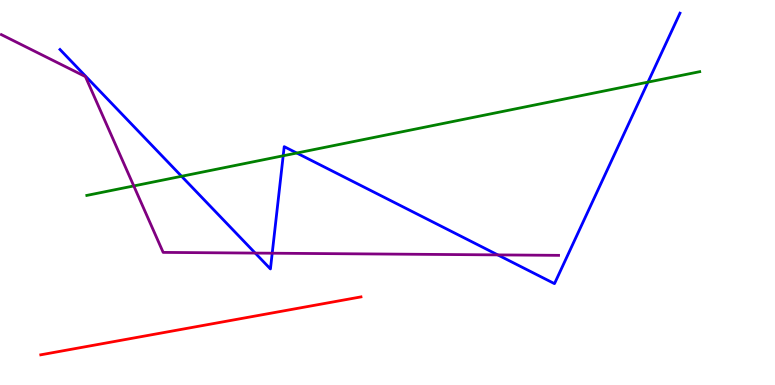[{'lines': ['blue', 'red'], 'intersections': []}, {'lines': ['green', 'red'], 'intersections': []}, {'lines': ['purple', 'red'], 'intersections': []}, {'lines': ['blue', 'green'], 'intersections': [{'x': 2.34, 'y': 5.42}, {'x': 3.65, 'y': 5.95}, {'x': 3.83, 'y': 6.03}, {'x': 8.36, 'y': 7.87}]}, {'lines': ['blue', 'purple'], 'intersections': [{'x': 3.29, 'y': 3.43}, {'x': 3.51, 'y': 3.42}, {'x': 6.42, 'y': 3.38}]}, {'lines': ['green', 'purple'], 'intersections': [{'x': 1.73, 'y': 5.17}]}]